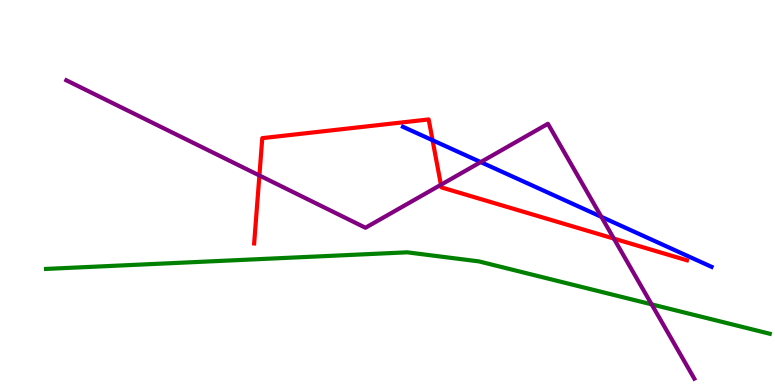[{'lines': ['blue', 'red'], 'intersections': [{'x': 5.58, 'y': 6.36}]}, {'lines': ['green', 'red'], 'intersections': []}, {'lines': ['purple', 'red'], 'intersections': [{'x': 3.35, 'y': 5.44}, {'x': 5.69, 'y': 5.2}, {'x': 7.92, 'y': 3.8}]}, {'lines': ['blue', 'green'], 'intersections': []}, {'lines': ['blue', 'purple'], 'intersections': [{'x': 6.2, 'y': 5.79}, {'x': 7.76, 'y': 4.37}]}, {'lines': ['green', 'purple'], 'intersections': [{'x': 8.41, 'y': 2.09}]}]